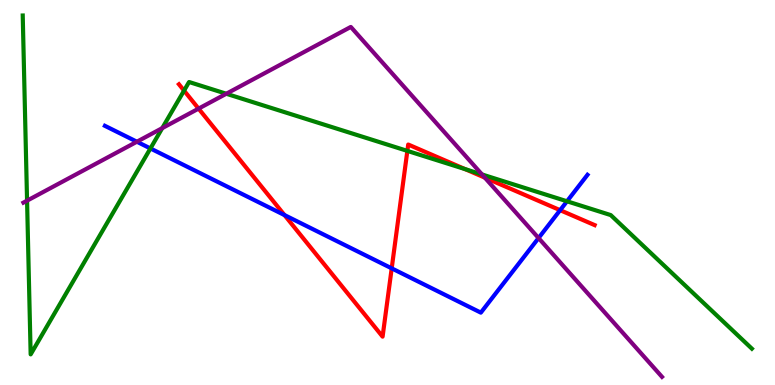[{'lines': ['blue', 'red'], 'intersections': [{'x': 3.67, 'y': 4.41}, {'x': 5.05, 'y': 3.03}, {'x': 7.23, 'y': 4.54}]}, {'lines': ['green', 'red'], 'intersections': [{'x': 2.37, 'y': 7.65}, {'x': 5.26, 'y': 6.08}, {'x': 6.0, 'y': 5.61}]}, {'lines': ['purple', 'red'], 'intersections': [{'x': 2.56, 'y': 7.18}, {'x': 6.26, 'y': 5.39}]}, {'lines': ['blue', 'green'], 'intersections': [{'x': 1.94, 'y': 6.14}, {'x': 7.32, 'y': 4.77}]}, {'lines': ['blue', 'purple'], 'intersections': [{'x': 1.77, 'y': 6.32}, {'x': 6.95, 'y': 3.82}]}, {'lines': ['green', 'purple'], 'intersections': [{'x': 0.349, 'y': 4.79}, {'x': 2.09, 'y': 6.67}, {'x': 2.92, 'y': 7.56}, {'x': 6.22, 'y': 5.47}]}]